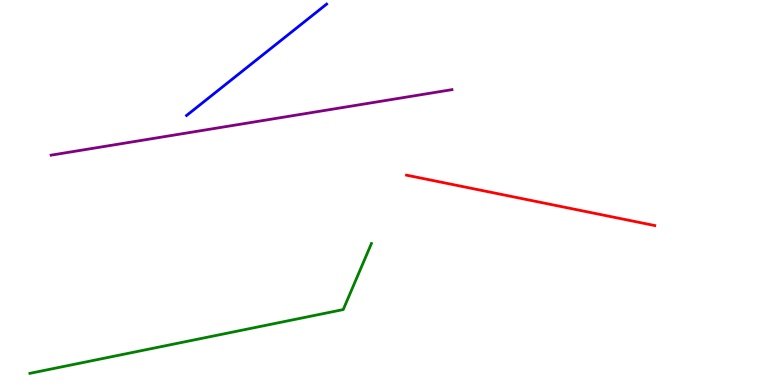[{'lines': ['blue', 'red'], 'intersections': []}, {'lines': ['green', 'red'], 'intersections': []}, {'lines': ['purple', 'red'], 'intersections': []}, {'lines': ['blue', 'green'], 'intersections': []}, {'lines': ['blue', 'purple'], 'intersections': []}, {'lines': ['green', 'purple'], 'intersections': []}]